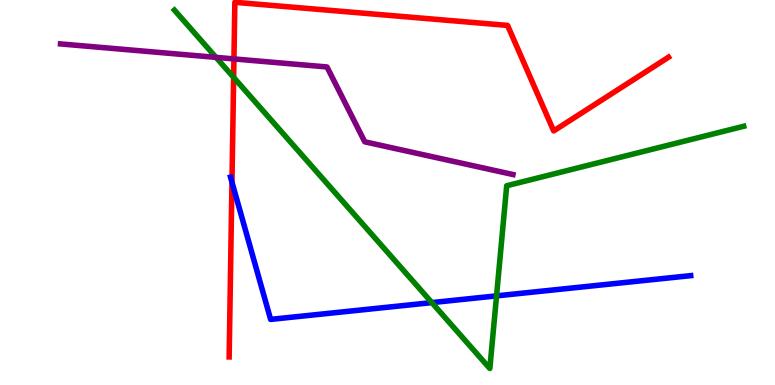[{'lines': ['blue', 'red'], 'intersections': [{'x': 2.99, 'y': 5.27}]}, {'lines': ['green', 'red'], 'intersections': [{'x': 3.01, 'y': 7.99}]}, {'lines': ['purple', 'red'], 'intersections': [{'x': 3.02, 'y': 8.47}]}, {'lines': ['blue', 'green'], 'intersections': [{'x': 5.57, 'y': 2.14}, {'x': 6.41, 'y': 2.32}]}, {'lines': ['blue', 'purple'], 'intersections': []}, {'lines': ['green', 'purple'], 'intersections': [{'x': 2.79, 'y': 8.51}]}]